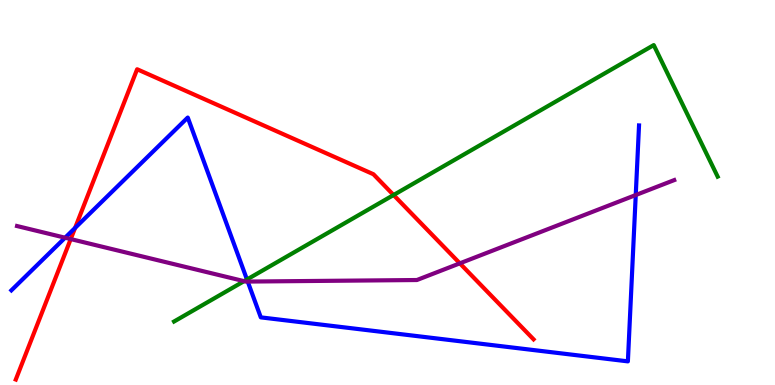[{'lines': ['blue', 'red'], 'intersections': [{'x': 0.969, 'y': 4.08}]}, {'lines': ['green', 'red'], 'intersections': [{'x': 5.08, 'y': 4.93}]}, {'lines': ['purple', 'red'], 'intersections': [{'x': 0.913, 'y': 3.79}, {'x': 5.93, 'y': 3.16}]}, {'lines': ['blue', 'green'], 'intersections': [{'x': 3.19, 'y': 2.74}]}, {'lines': ['blue', 'purple'], 'intersections': [{'x': 0.84, 'y': 3.83}, {'x': 3.2, 'y': 2.69}, {'x': 8.2, 'y': 4.93}]}, {'lines': ['green', 'purple'], 'intersections': [{'x': 3.15, 'y': 2.7}]}]